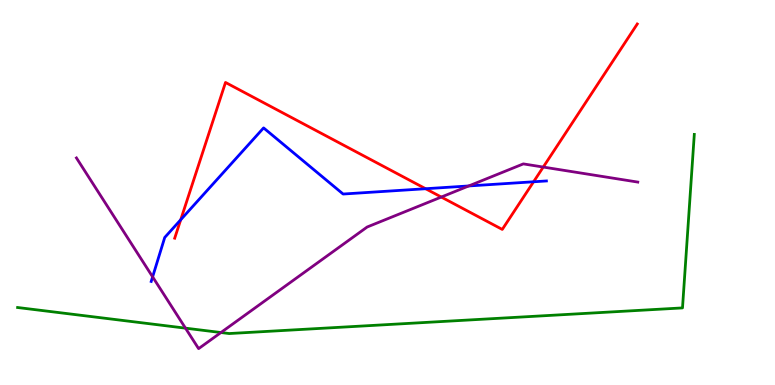[{'lines': ['blue', 'red'], 'intersections': [{'x': 2.33, 'y': 4.29}, {'x': 5.49, 'y': 5.1}, {'x': 6.88, 'y': 5.28}]}, {'lines': ['green', 'red'], 'intersections': []}, {'lines': ['purple', 'red'], 'intersections': [{'x': 5.69, 'y': 4.88}, {'x': 7.01, 'y': 5.66}]}, {'lines': ['blue', 'green'], 'intersections': []}, {'lines': ['blue', 'purple'], 'intersections': [{'x': 1.97, 'y': 2.81}, {'x': 6.05, 'y': 5.17}]}, {'lines': ['green', 'purple'], 'intersections': [{'x': 2.39, 'y': 1.48}, {'x': 2.85, 'y': 1.36}]}]